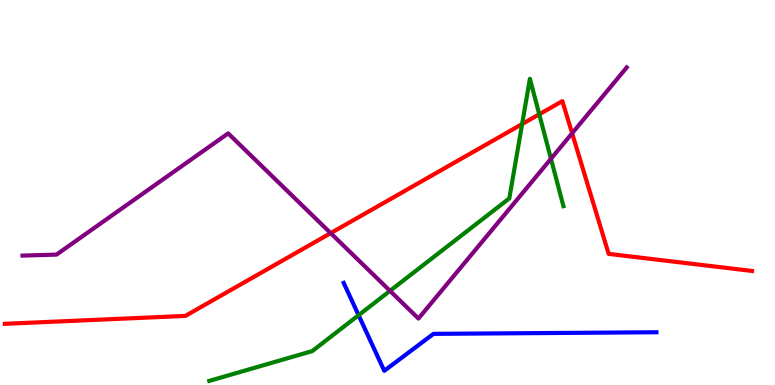[{'lines': ['blue', 'red'], 'intersections': []}, {'lines': ['green', 'red'], 'intersections': [{'x': 6.74, 'y': 6.78}, {'x': 6.96, 'y': 7.03}]}, {'lines': ['purple', 'red'], 'intersections': [{'x': 4.27, 'y': 3.94}, {'x': 7.38, 'y': 6.54}]}, {'lines': ['blue', 'green'], 'intersections': [{'x': 4.63, 'y': 1.81}]}, {'lines': ['blue', 'purple'], 'intersections': []}, {'lines': ['green', 'purple'], 'intersections': [{'x': 5.03, 'y': 2.45}, {'x': 7.11, 'y': 5.88}]}]